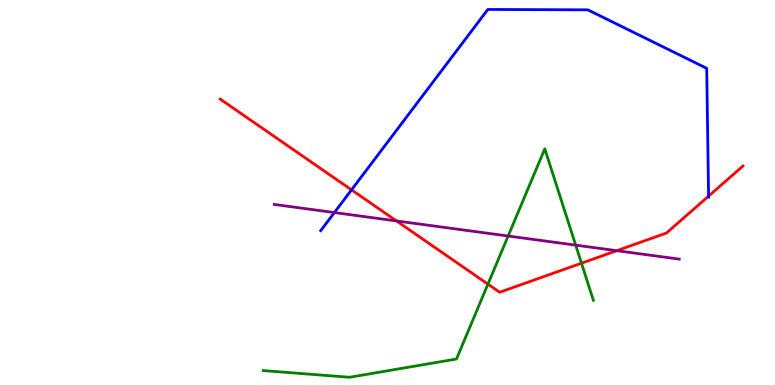[{'lines': ['blue', 'red'], 'intersections': [{'x': 4.54, 'y': 5.07}, {'x': 9.14, 'y': 4.91}]}, {'lines': ['green', 'red'], 'intersections': [{'x': 6.3, 'y': 2.62}, {'x': 7.5, 'y': 3.16}]}, {'lines': ['purple', 'red'], 'intersections': [{'x': 5.12, 'y': 4.26}, {'x': 7.96, 'y': 3.49}]}, {'lines': ['blue', 'green'], 'intersections': []}, {'lines': ['blue', 'purple'], 'intersections': [{'x': 4.31, 'y': 4.48}]}, {'lines': ['green', 'purple'], 'intersections': [{'x': 6.56, 'y': 3.87}, {'x': 7.43, 'y': 3.63}]}]